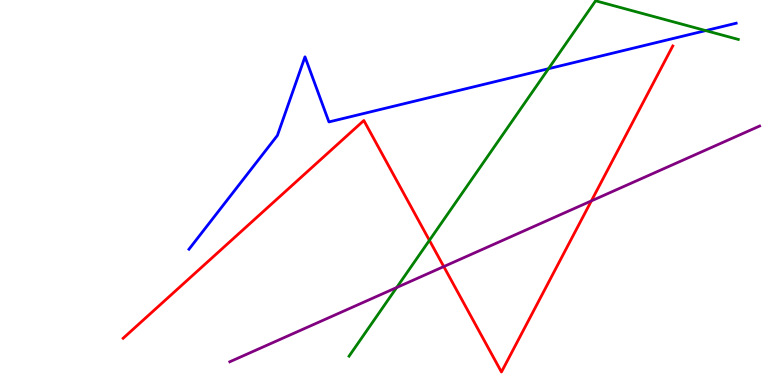[{'lines': ['blue', 'red'], 'intersections': []}, {'lines': ['green', 'red'], 'intersections': [{'x': 5.54, 'y': 3.76}]}, {'lines': ['purple', 'red'], 'intersections': [{'x': 5.73, 'y': 3.08}, {'x': 7.63, 'y': 4.78}]}, {'lines': ['blue', 'green'], 'intersections': [{'x': 7.08, 'y': 8.22}, {'x': 9.11, 'y': 9.21}]}, {'lines': ['blue', 'purple'], 'intersections': []}, {'lines': ['green', 'purple'], 'intersections': [{'x': 5.12, 'y': 2.53}]}]